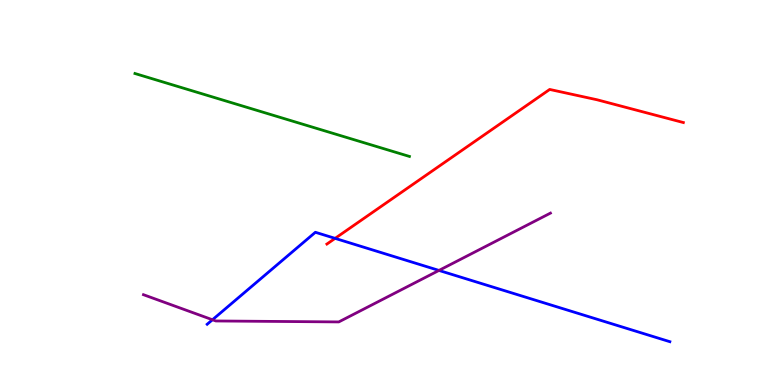[{'lines': ['blue', 'red'], 'intersections': [{'x': 4.32, 'y': 3.81}]}, {'lines': ['green', 'red'], 'intersections': []}, {'lines': ['purple', 'red'], 'intersections': []}, {'lines': ['blue', 'green'], 'intersections': []}, {'lines': ['blue', 'purple'], 'intersections': [{'x': 2.74, 'y': 1.69}, {'x': 5.66, 'y': 2.98}]}, {'lines': ['green', 'purple'], 'intersections': []}]